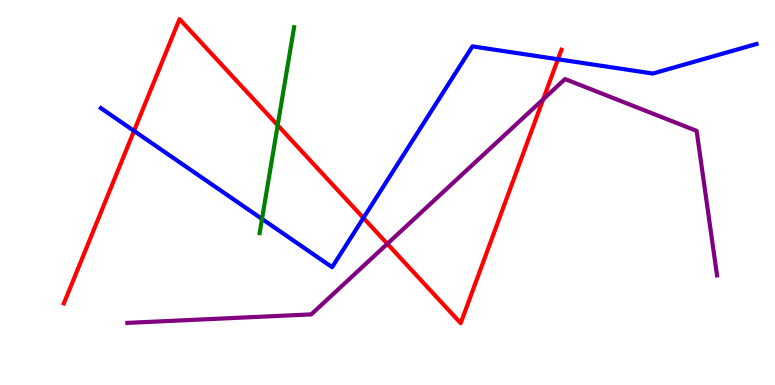[{'lines': ['blue', 'red'], 'intersections': [{'x': 1.73, 'y': 6.6}, {'x': 4.69, 'y': 4.34}, {'x': 7.2, 'y': 8.46}]}, {'lines': ['green', 'red'], 'intersections': [{'x': 3.58, 'y': 6.75}]}, {'lines': ['purple', 'red'], 'intersections': [{'x': 5.0, 'y': 3.67}, {'x': 7.01, 'y': 7.42}]}, {'lines': ['blue', 'green'], 'intersections': [{'x': 3.38, 'y': 4.31}]}, {'lines': ['blue', 'purple'], 'intersections': []}, {'lines': ['green', 'purple'], 'intersections': []}]